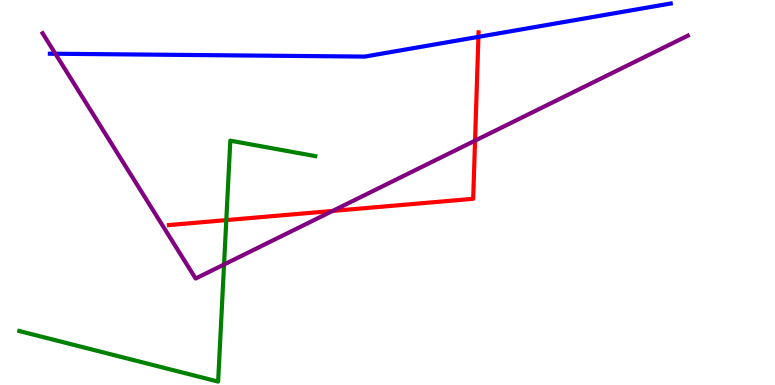[{'lines': ['blue', 'red'], 'intersections': [{'x': 6.17, 'y': 9.04}]}, {'lines': ['green', 'red'], 'intersections': [{'x': 2.92, 'y': 4.28}]}, {'lines': ['purple', 'red'], 'intersections': [{'x': 4.29, 'y': 4.52}, {'x': 6.13, 'y': 6.35}]}, {'lines': ['blue', 'green'], 'intersections': []}, {'lines': ['blue', 'purple'], 'intersections': [{'x': 0.715, 'y': 8.6}]}, {'lines': ['green', 'purple'], 'intersections': [{'x': 2.89, 'y': 3.13}]}]